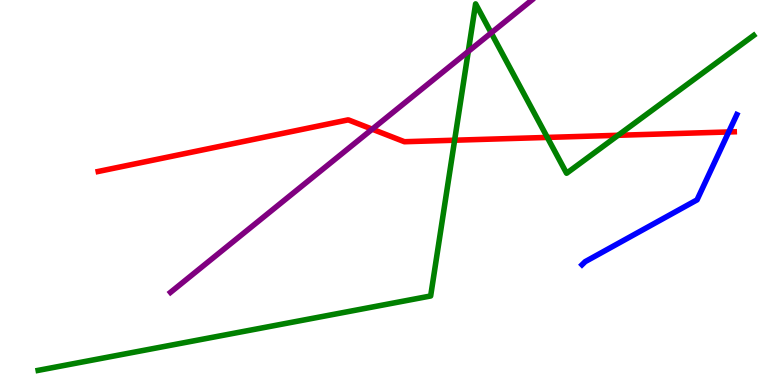[{'lines': ['blue', 'red'], 'intersections': [{'x': 9.4, 'y': 6.57}]}, {'lines': ['green', 'red'], 'intersections': [{'x': 5.87, 'y': 6.36}, {'x': 7.06, 'y': 6.43}, {'x': 7.98, 'y': 6.49}]}, {'lines': ['purple', 'red'], 'intersections': [{'x': 4.8, 'y': 6.64}]}, {'lines': ['blue', 'green'], 'intersections': []}, {'lines': ['blue', 'purple'], 'intersections': []}, {'lines': ['green', 'purple'], 'intersections': [{'x': 6.04, 'y': 8.66}, {'x': 6.34, 'y': 9.15}]}]